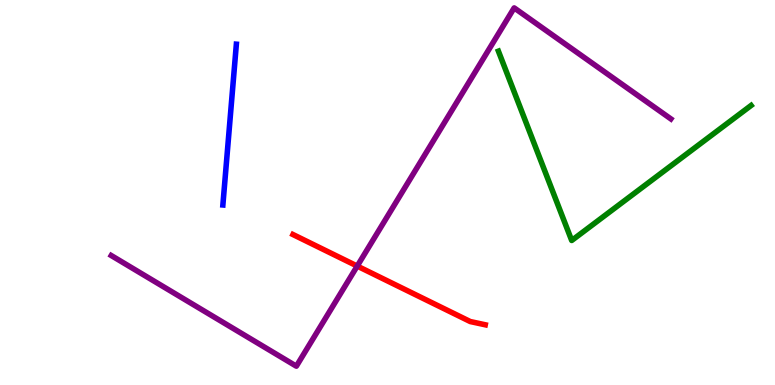[{'lines': ['blue', 'red'], 'intersections': []}, {'lines': ['green', 'red'], 'intersections': []}, {'lines': ['purple', 'red'], 'intersections': [{'x': 4.61, 'y': 3.09}]}, {'lines': ['blue', 'green'], 'intersections': []}, {'lines': ['blue', 'purple'], 'intersections': []}, {'lines': ['green', 'purple'], 'intersections': []}]